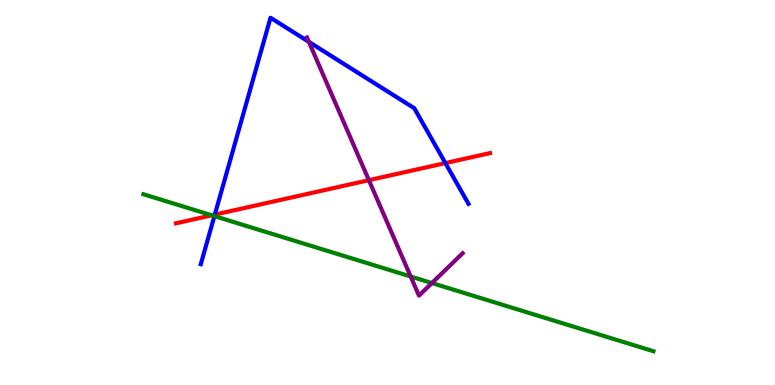[{'lines': ['blue', 'red'], 'intersections': [{'x': 2.77, 'y': 4.43}, {'x': 5.75, 'y': 5.76}]}, {'lines': ['green', 'red'], 'intersections': [{'x': 2.73, 'y': 4.41}]}, {'lines': ['purple', 'red'], 'intersections': [{'x': 4.76, 'y': 5.32}]}, {'lines': ['blue', 'green'], 'intersections': [{'x': 2.77, 'y': 4.39}]}, {'lines': ['blue', 'purple'], 'intersections': [{'x': 3.99, 'y': 8.91}]}, {'lines': ['green', 'purple'], 'intersections': [{'x': 5.3, 'y': 2.82}, {'x': 5.57, 'y': 2.65}]}]